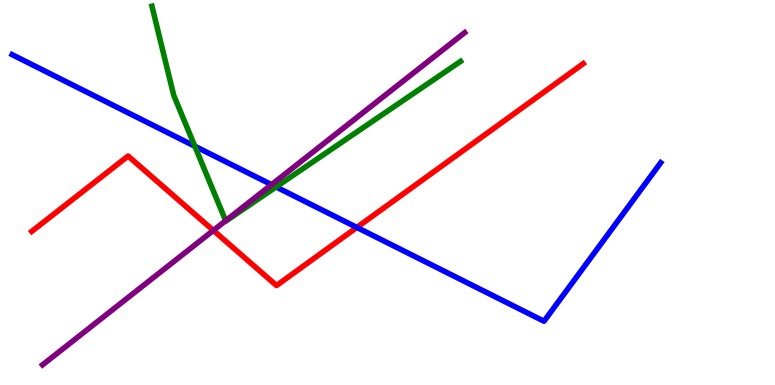[{'lines': ['blue', 'red'], 'intersections': [{'x': 4.6, 'y': 4.09}]}, {'lines': ['green', 'red'], 'intersections': []}, {'lines': ['purple', 'red'], 'intersections': [{'x': 2.75, 'y': 4.01}]}, {'lines': ['blue', 'green'], 'intersections': [{'x': 2.51, 'y': 6.2}, {'x': 3.56, 'y': 5.14}]}, {'lines': ['blue', 'purple'], 'intersections': [{'x': 3.5, 'y': 5.2}]}, {'lines': ['green', 'purple'], 'intersections': [{'x': 2.91, 'y': 4.27}]}]